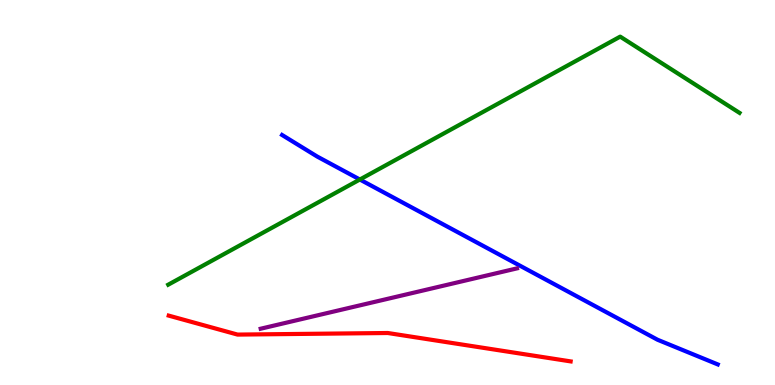[{'lines': ['blue', 'red'], 'intersections': []}, {'lines': ['green', 'red'], 'intersections': []}, {'lines': ['purple', 'red'], 'intersections': []}, {'lines': ['blue', 'green'], 'intersections': [{'x': 4.64, 'y': 5.34}]}, {'lines': ['blue', 'purple'], 'intersections': []}, {'lines': ['green', 'purple'], 'intersections': []}]